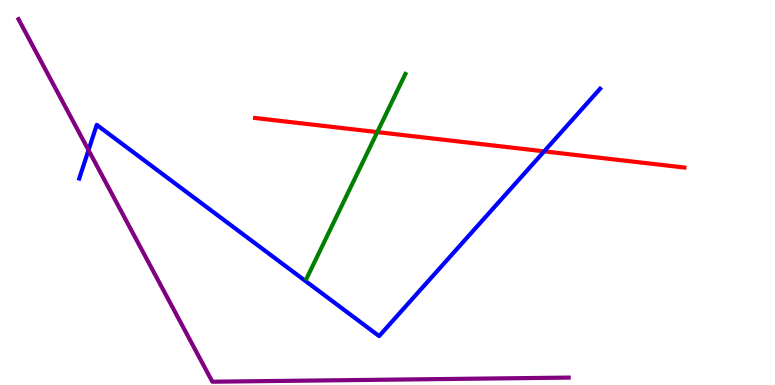[{'lines': ['blue', 'red'], 'intersections': [{'x': 7.02, 'y': 6.07}]}, {'lines': ['green', 'red'], 'intersections': [{'x': 4.87, 'y': 6.57}]}, {'lines': ['purple', 'red'], 'intersections': []}, {'lines': ['blue', 'green'], 'intersections': []}, {'lines': ['blue', 'purple'], 'intersections': [{'x': 1.14, 'y': 6.1}]}, {'lines': ['green', 'purple'], 'intersections': []}]